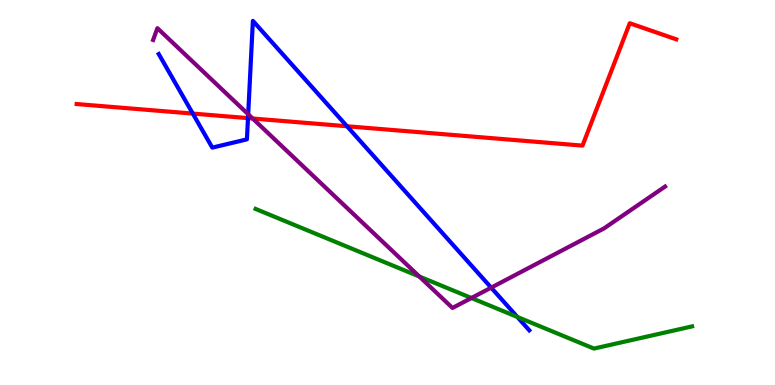[{'lines': ['blue', 'red'], 'intersections': [{'x': 2.49, 'y': 7.05}, {'x': 3.2, 'y': 6.93}, {'x': 4.48, 'y': 6.72}]}, {'lines': ['green', 'red'], 'intersections': []}, {'lines': ['purple', 'red'], 'intersections': [{'x': 3.26, 'y': 6.92}]}, {'lines': ['blue', 'green'], 'intersections': [{'x': 6.68, 'y': 1.77}]}, {'lines': ['blue', 'purple'], 'intersections': [{'x': 3.2, 'y': 7.03}, {'x': 6.34, 'y': 2.53}]}, {'lines': ['green', 'purple'], 'intersections': [{'x': 5.41, 'y': 2.82}, {'x': 6.08, 'y': 2.26}]}]